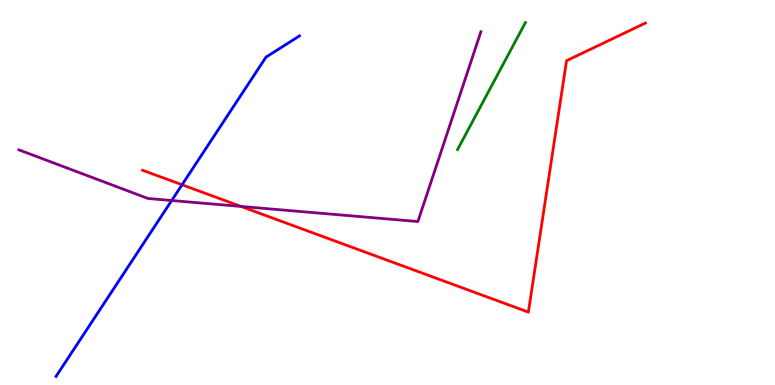[{'lines': ['blue', 'red'], 'intersections': [{'x': 2.35, 'y': 5.2}]}, {'lines': ['green', 'red'], 'intersections': []}, {'lines': ['purple', 'red'], 'intersections': [{'x': 3.11, 'y': 4.64}]}, {'lines': ['blue', 'green'], 'intersections': []}, {'lines': ['blue', 'purple'], 'intersections': [{'x': 2.22, 'y': 4.79}]}, {'lines': ['green', 'purple'], 'intersections': []}]